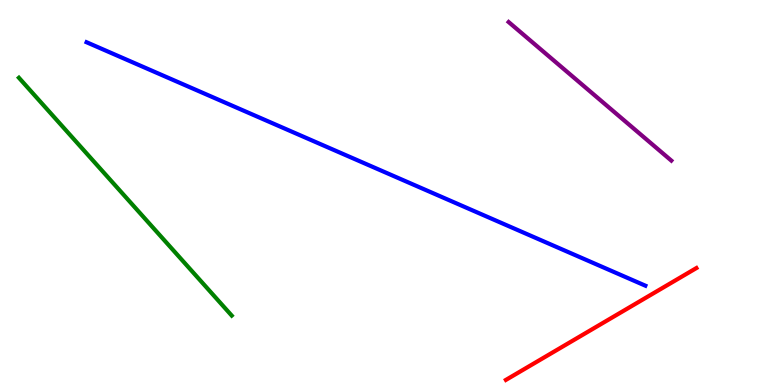[{'lines': ['blue', 'red'], 'intersections': []}, {'lines': ['green', 'red'], 'intersections': []}, {'lines': ['purple', 'red'], 'intersections': []}, {'lines': ['blue', 'green'], 'intersections': []}, {'lines': ['blue', 'purple'], 'intersections': []}, {'lines': ['green', 'purple'], 'intersections': []}]